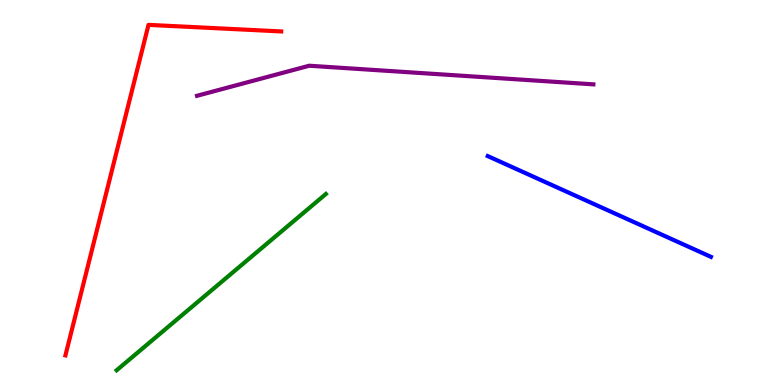[{'lines': ['blue', 'red'], 'intersections': []}, {'lines': ['green', 'red'], 'intersections': []}, {'lines': ['purple', 'red'], 'intersections': []}, {'lines': ['blue', 'green'], 'intersections': []}, {'lines': ['blue', 'purple'], 'intersections': []}, {'lines': ['green', 'purple'], 'intersections': []}]